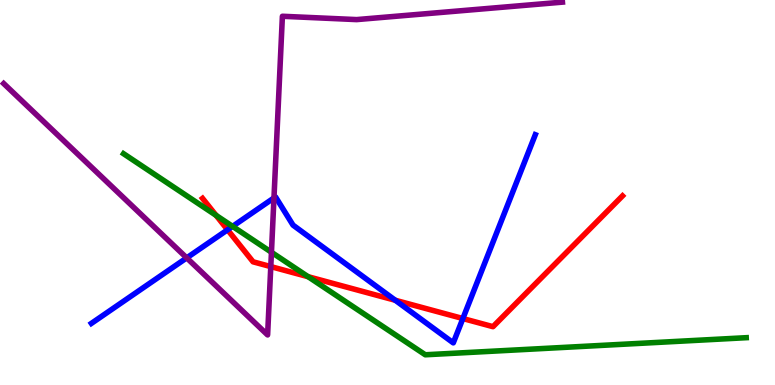[{'lines': ['blue', 'red'], 'intersections': [{'x': 2.94, 'y': 4.03}, {'x': 5.1, 'y': 2.2}, {'x': 5.97, 'y': 1.73}]}, {'lines': ['green', 'red'], 'intersections': [{'x': 2.79, 'y': 4.41}, {'x': 3.98, 'y': 2.81}]}, {'lines': ['purple', 'red'], 'intersections': [{'x': 3.49, 'y': 3.08}]}, {'lines': ['blue', 'green'], 'intersections': [{'x': 3.0, 'y': 4.12}]}, {'lines': ['blue', 'purple'], 'intersections': [{'x': 2.41, 'y': 3.3}, {'x': 3.54, 'y': 4.86}]}, {'lines': ['green', 'purple'], 'intersections': [{'x': 3.5, 'y': 3.45}]}]